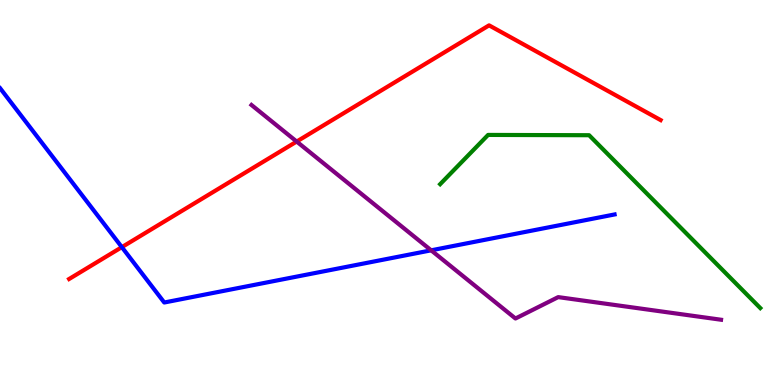[{'lines': ['blue', 'red'], 'intersections': [{'x': 1.57, 'y': 3.58}]}, {'lines': ['green', 'red'], 'intersections': []}, {'lines': ['purple', 'red'], 'intersections': [{'x': 3.83, 'y': 6.32}]}, {'lines': ['blue', 'green'], 'intersections': []}, {'lines': ['blue', 'purple'], 'intersections': [{'x': 5.56, 'y': 3.5}]}, {'lines': ['green', 'purple'], 'intersections': []}]